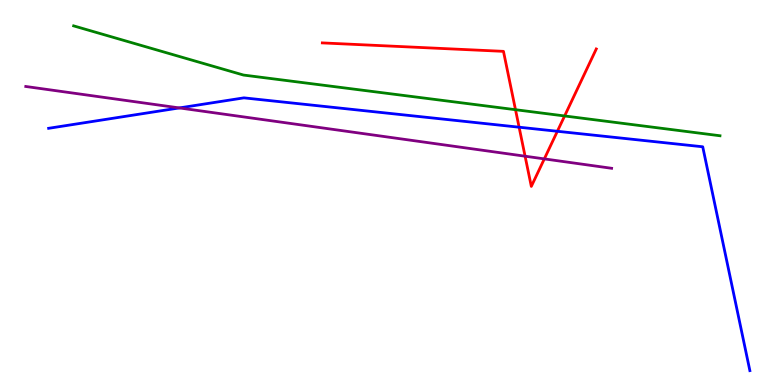[{'lines': ['blue', 'red'], 'intersections': [{'x': 6.7, 'y': 6.7}, {'x': 7.19, 'y': 6.59}]}, {'lines': ['green', 'red'], 'intersections': [{'x': 6.65, 'y': 7.15}, {'x': 7.29, 'y': 6.99}]}, {'lines': ['purple', 'red'], 'intersections': [{'x': 6.78, 'y': 5.94}, {'x': 7.02, 'y': 5.87}]}, {'lines': ['blue', 'green'], 'intersections': []}, {'lines': ['blue', 'purple'], 'intersections': [{'x': 2.31, 'y': 7.2}]}, {'lines': ['green', 'purple'], 'intersections': []}]